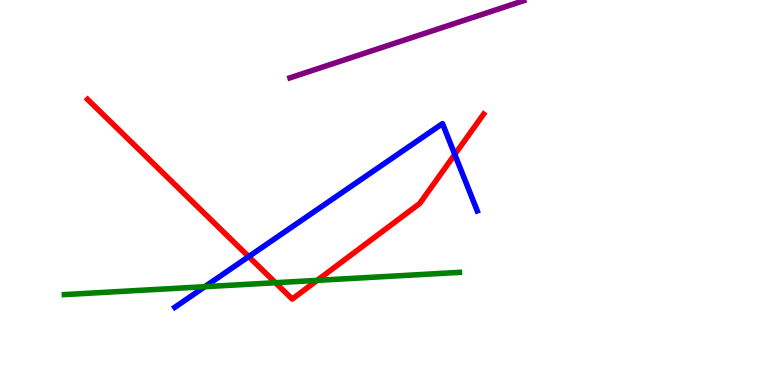[{'lines': ['blue', 'red'], 'intersections': [{'x': 3.21, 'y': 3.34}, {'x': 5.87, 'y': 5.99}]}, {'lines': ['green', 'red'], 'intersections': [{'x': 3.55, 'y': 2.66}, {'x': 4.09, 'y': 2.72}]}, {'lines': ['purple', 'red'], 'intersections': []}, {'lines': ['blue', 'green'], 'intersections': [{'x': 2.64, 'y': 2.55}]}, {'lines': ['blue', 'purple'], 'intersections': []}, {'lines': ['green', 'purple'], 'intersections': []}]